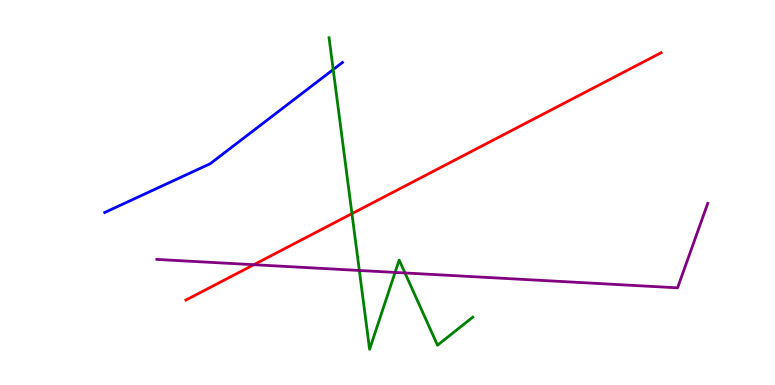[{'lines': ['blue', 'red'], 'intersections': []}, {'lines': ['green', 'red'], 'intersections': [{'x': 4.54, 'y': 4.45}]}, {'lines': ['purple', 'red'], 'intersections': [{'x': 3.28, 'y': 3.12}]}, {'lines': ['blue', 'green'], 'intersections': [{'x': 4.3, 'y': 8.19}]}, {'lines': ['blue', 'purple'], 'intersections': []}, {'lines': ['green', 'purple'], 'intersections': [{'x': 4.64, 'y': 2.97}, {'x': 5.1, 'y': 2.92}, {'x': 5.23, 'y': 2.91}]}]